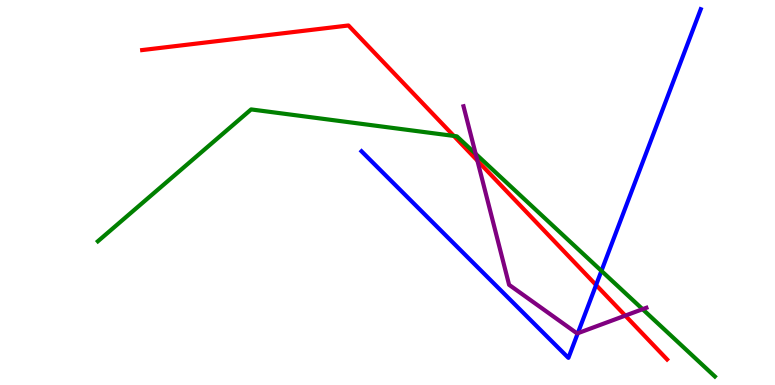[{'lines': ['blue', 'red'], 'intersections': [{'x': 7.69, 'y': 2.6}]}, {'lines': ['green', 'red'], 'intersections': [{'x': 5.86, 'y': 6.47}]}, {'lines': ['purple', 'red'], 'intersections': [{'x': 6.16, 'y': 5.83}, {'x': 8.07, 'y': 1.8}]}, {'lines': ['blue', 'green'], 'intersections': [{'x': 7.76, 'y': 2.96}]}, {'lines': ['blue', 'purple'], 'intersections': [{'x': 7.46, 'y': 1.34}]}, {'lines': ['green', 'purple'], 'intersections': [{'x': 6.14, 'y': 6.0}, {'x': 8.29, 'y': 1.97}]}]